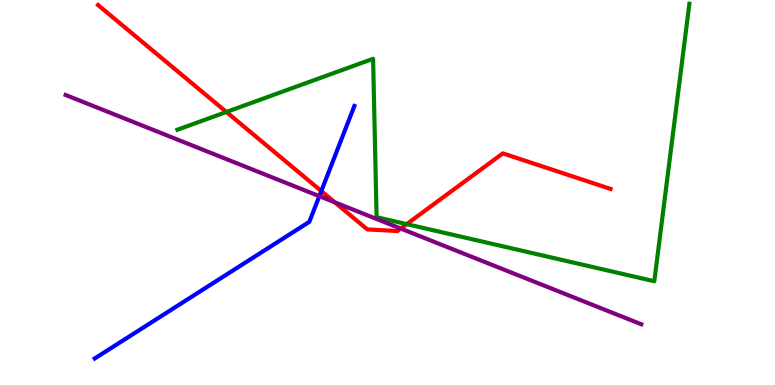[{'lines': ['blue', 'red'], 'intersections': [{'x': 4.15, 'y': 5.04}]}, {'lines': ['green', 'red'], 'intersections': [{'x': 2.92, 'y': 7.09}, {'x': 5.25, 'y': 4.18}]}, {'lines': ['purple', 'red'], 'intersections': [{'x': 4.32, 'y': 4.74}, {'x': 5.17, 'y': 4.06}]}, {'lines': ['blue', 'green'], 'intersections': []}, {'lines': ['blue', 'purple'], 'intersections': [{'x': 4.12, 'y': 4.9}]}, {'lines': ['green', 'purple'], 'intersections': []}]